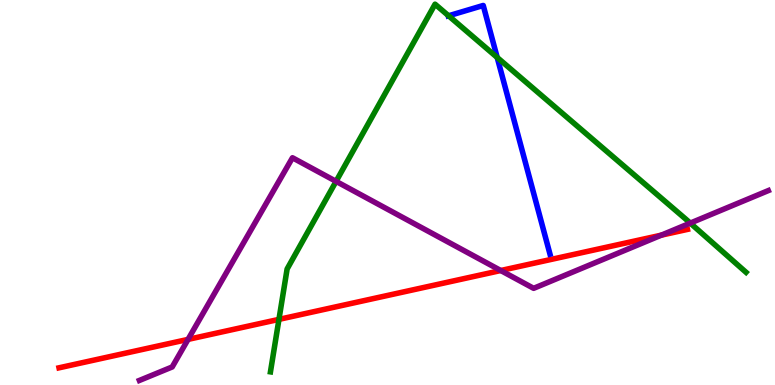[{'lines': ['blue', 'red'], 'intersections': []}, {'lines': ['green', 'red'], 'intersections': [{'x': 3.6, 'y': 1.7}]}, {'lines': ['purple', 'red'], 'intersections': [{'x': 2.43, 'y': 1.18}, {'x': 6.46, 'y': 2.97}, {'x': 8.53, 'y': 3.89}]}, {'lines': ['blue', 'green'], 'intersections': [{'x': 5.79, 'y': 9.59}, {'x': 6.42, 'y': 8.51}]}, {'lines': ['blue', 'purple'], 'intersections': []}, {'lines': ['green', 'purple'], 'intersections': [{'x': 4.34, 'y': 5.29}, {'x': 8.91, 'y': 4.21}]}]